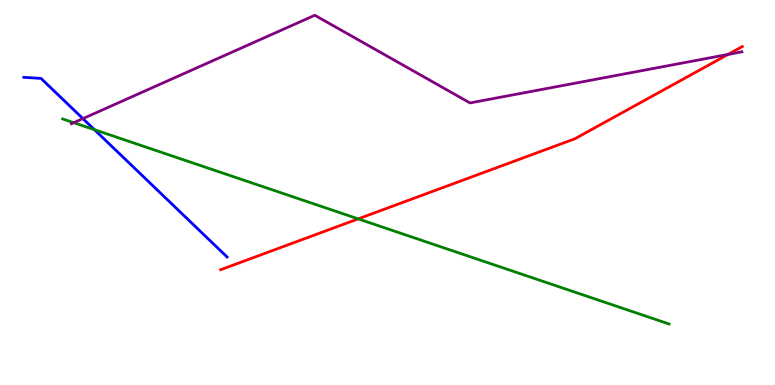[{'lines': ['blue', 'red'], 'intersections': []}, {'lines': ['green', 'red'], 'intersections': [{'x': 4.62, 'y': 4.31}]}, {'lines': ['purple', 'red'], 'intersections': [{'x': 9.39, 'y': 8.59}]}, {'lines': ['blue', 'green'], 'intersections': [{'x': 1.22, 'y': 6.63}]}, {'lines': ['blue', 'purple'], 'intersections': [{'x': 1.07, 'y': 6.92}]}, {'lines': ['green', 'purple'], 'intersections': [{'x': 0.952, 'y': 6.81}]}]